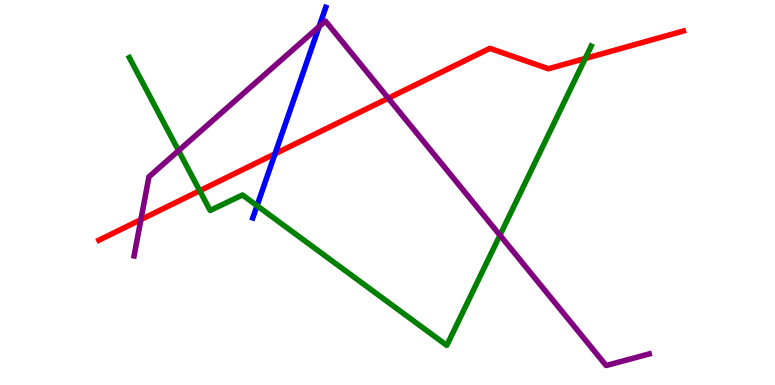[{'lines': ['blue', 'red'], 'intersections': [{'x': 3.55, 'y': 6.01}]}, {'lines': ['green', 'red'], 'intersections': [{'x': 2.58, 'y': 5.05}, {'x': 7.55, 'y': 8.48}]}, {'lines': ['purple', 'red'], 'intersections': [{'x': 1.82, 'y': 4.3}, {'x': 5.01, 'y': 7.45}]}, {'lines': ['blue', 'green'], 'intersections': [{'x': 3.32, 'y': 4.66}]}, {'lines': ['blue', 'purple'], 'intersections': [{'x': 4.12, 'y': 9.31}]}, {'lines': ['green', 'purple'], 'intersections': [{'x': 2.3, 'y': 6.09}, {'x': 6.45, 'y': 3.89}]}]